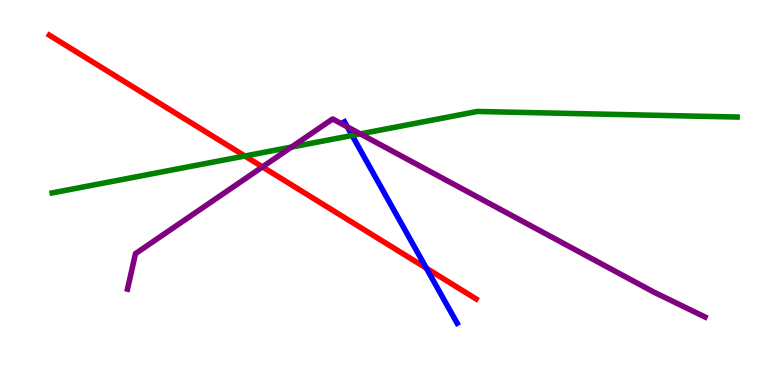[{'lines': ['blue', 'red'], 'intersections': [{'x': 5.5, 'y': 3.03}]}, {'lines': ['green', 'red'], 'intersections': [{'x': 3.16, 'y': 5.95}]}, {'lines': ['purple', 'red'], 'intersections': [{'x': 3.39, 'y': 5.67}]}, {'lines': ['blue', 'green'], 'intersections': [{'x': 4.54, 'y': 6.48}]}, {'lines': ['blue', 'purple'], 'intersections': [{'x': 4.48, 'y': 6.7}]}, {'lines': ['green', 'purple'], 'intersections': [{'x': 3.76, 'y': 6.18}, {'x': 4.65, 'y': 6.52}]}]